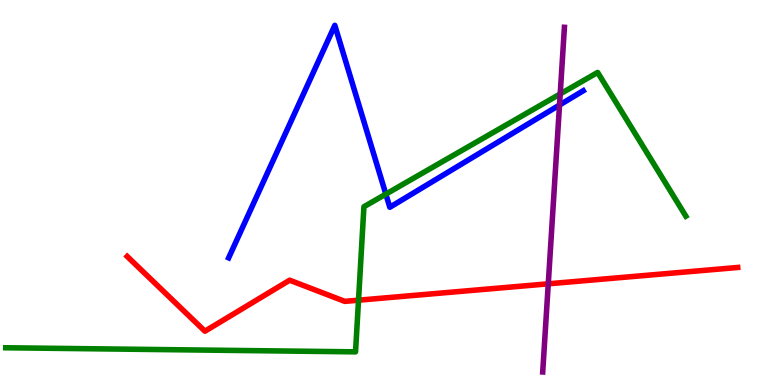[{'lines': ['blue', 'red'], 'intersections': []}, {'lines': ['green', 'red'], 'intersections': [{'x': 4.63, 'y': 2.2}]}, {'lines': ['purple', 'red'], 'intersections': [{'x': 7.07, 'y': 2.63}]}, {'lines': ['blue', 'green'], 'intersections': [{'x': 4.98, 'y': 4.96}]}, {'lines': ['blue', 'purple'], 'intersections': [{'x': 7.22, 'y': 7.27}]}, {'lines': ['green', 'purple'], 'intersections': [{'x': 7.23, 'y': 7.56}]}]